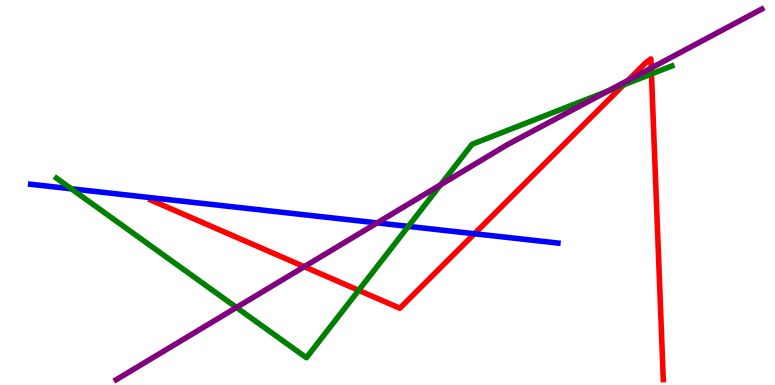[{'lines': ['blue', 'red'], 'intersections': [{'x': 6.12, 'y': 3.93}]}, {'lines': ['green', 'red'], 'intersections': [{'x': 4.63, 'y': 2.46}, {'x': 8.05, 'y': 7.79}, {'x': 8.41, 'y': 8.08}]}, {'lines': ['purple', 'red'], 'intersections': [{'x': 3.93, 'y': 3.07}, {'x': 8.11, 'y': 7.91}, {'x': 8.4, 'y': 8.23}]}, {'lines': ['blue', 'green'], 'intersections': [{'x': 0.92, 'y': 5.1}, {'x': 5.27, 'y': 4.12}]}, {'lines': ['blue', 'purple'], 'intersections': [{'x': 4.87, 'y': 4.21}]}, {'lines': ['green', 'purple'], 'intersections': [{'x': 3.05, 'y': 2.01}, {'x': 5.69, 'y': 5.2}, {'x': 7.85, 'y': 7.64}]}]